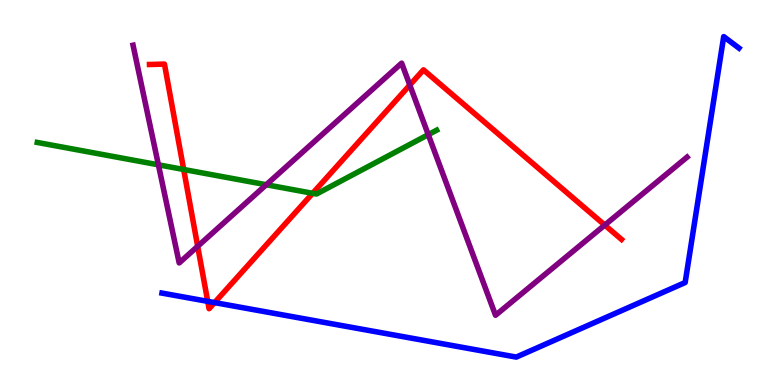[{'lines': ['blue', 'red'], 'intersections': [{'x': 2.68, 'y': 2.17}, {'x': 2.77, 'y': 2.14}]}, {'lines': ['green', 'red'], 'intersections': [{'x': 2.37, 'y': 5.6}, {'x': 4.03, 'y': 4.98}]}, {'lines': ['purple', 'red'], 'intersections': [{'x': 2.55, 'y': 3.6}, {'x': 5.29, 'y': 7.79}, {'x': 7.8, 'y': 4.15}]}, {'lines': ['blue', 'green'], 'intersections': []}, {'lines': ['blue', 'purple'], 'intersections': []}, {'lines': ['green', 'purple'], 'intersections': [{'x': 2.04, 'y': 5.72}, {'x': 3.44, 'y': 5.2}, {'x': 5.53, 'y': 6.5}]}]